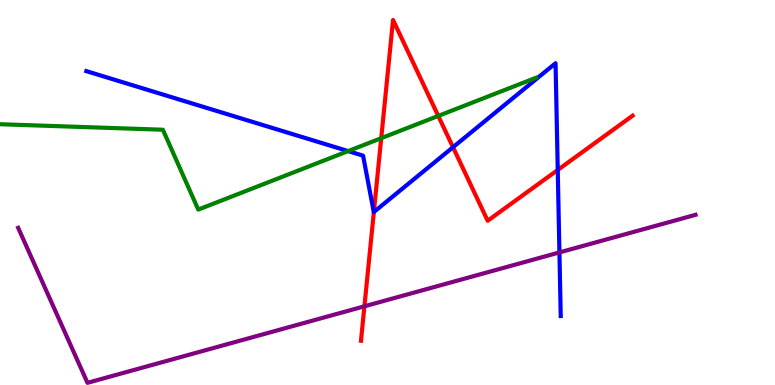[{'lines': ['blue', 'red'], 'intersections': [{'x': 4.82, 'y': 4.49}, {'x': 5.85, 'y': 6.18}, {'x': 7.2, 'y': 5.59}]}, {'lines': ['green', 'red'], 'intersections': [{'x': 4.92, 'y': 6.41}, {'x': 5.65, 'y': 6.99}]}, {'lines': ['purple', 'red'], 'intersections': [{'x': 4.7, 'y': 2.04}]}, {'lines': ['blue', 'green'], 'intersections': [{'x': 4.49, 'y': 6.08}]}, {'lines': ['blue', 'purple'], 'intersections': [{'x': 7.22, 'y': 3.44}]}, {'lines': ['green', 'purple'], 'intersections': []}]